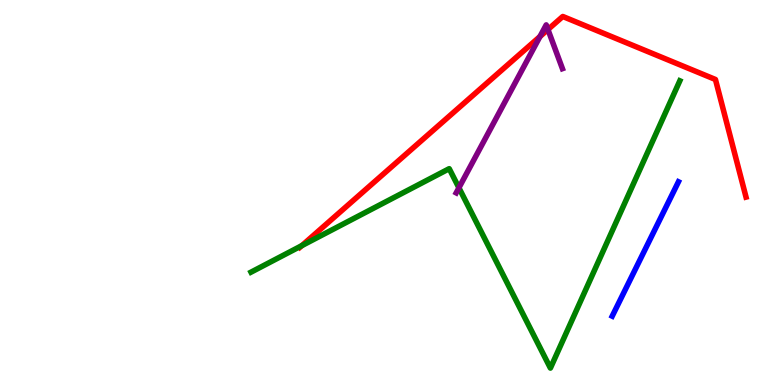[{'lines': ['blue', 'red'], 'intersections': []}, {'lines': ['green', 'red'], 'intersections': [{'x': 3.89, 'y': 3.62}]}, {'lines': ['purple', 'red'], 'intersections': [{'x': 6.97, 'y': 9.05}, {'x': 7.07, 'y': 9.23}]}, {'lines': ['blue', 'green'], 'intersections': []}, {'lines': ['blue', 'purple'], 'intersections': []}, {'lines': ['green', 'purple'], 'intersections': [{'x': 5.92, 'y': 5.12}]}]